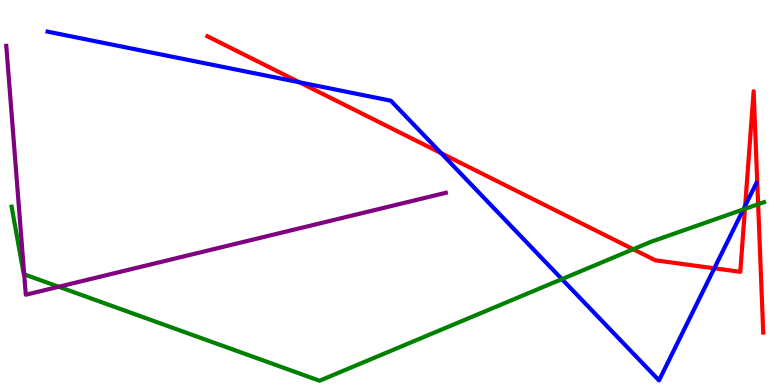[{'lines': ['blue', 'red'], 'intersections': [{'x': 3.86, 'y': 7.86}, {'x': 5.69, 'y': 6.02}, {'x': 9.22, 'y': 3.03}, {'x': 9.62, 'y': 4.66}]}, {'lines': ['green', 'red'], 'intersections': [{'x': 8.17, 'y': 3.53}, {'x': 9.61, 'y': 4.58}, {'x': 9.78, 'y': 4.7}]}, {'lines': ['purple', 'red'], 'intersections': []}, {'lines': ['blue', 'green'], 'intersections': [{'x': 7.25, 'y': 2.75}, {'x': 9.59, 'y': 4.56}]}, {'lines': ['blue', 'purple'], 'intersections': []}, {'lines': ['green', 'purple'], 'intersections': [{'x': 0.312, 'y': 2.87}, {'x': 0.757, 'y': 2.55}]}]